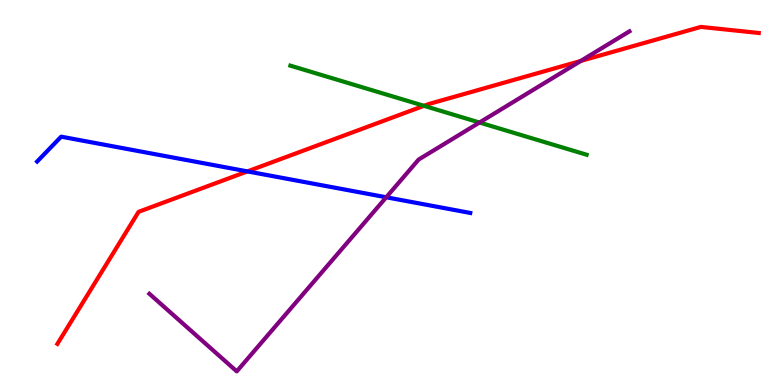[{'lines': ['blue', 'red'], 'intersections': [{'x': 3.19, 'y': 5.55}]}, {'lines': ['green', 'red'], 'intersections': [{'x': 5.47, 'y': 7.25}]}, {'lines': ['purple', 'red'], 'intersections': [{'x': 7.49, 'y': 8.42}]}, {'lines': ['blue', 'green'], 'intersections': []}, {'lines': ['blue', 'purple'], 'intersections': [{'x': 4.98, 'y': 4.88}]}, {'lines': ['green', 'purple'], 'intersections': [{'x': 6.19, 'y': 6.82}]}]